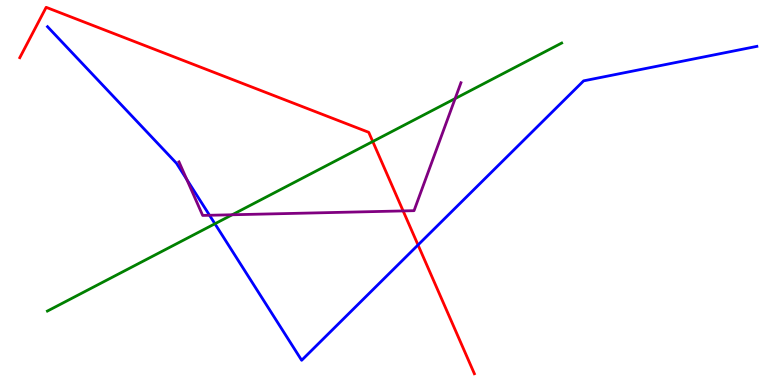[{'lines': ['blue', 'red'], 'intersections': [{'x': 5.39, 'y': 3.64}]}, {'lines': ['green', 'red'], 'intersections': [{'x': 4.81, 'y': 6.32}]}, {'lines': ['purple', 'red'], 'intersections': [{'x': 5.2, 'y': 4.52}]}, {'lines': ['blue', 'green'], 'intersections': [{'x': 2.77, 'y': 4.19}]}, {'lines': ['blue', 'purple'], 'intersections': [{'x': 2.41, 'y': 5.34}, {'x': 2.7, 'y': 4.41}]}, {'lines': ['green', 'purple'], 'intersections': [{'x': 3.0, 'y': 4.42}, {'x': 5.87, 'y': 7.44}]}]